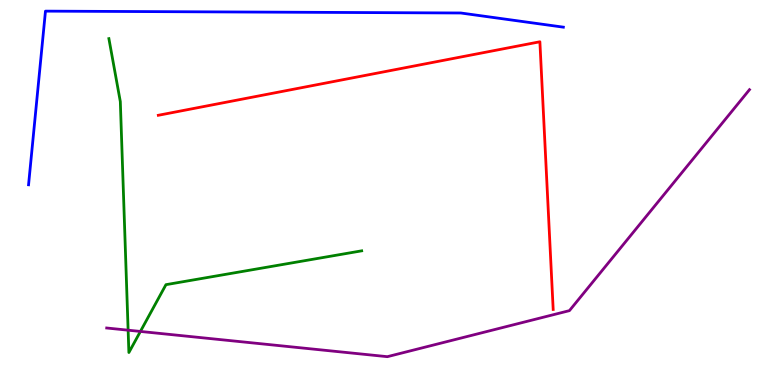[{'lines': ['blue', 'red'], 'intersections': []}, {'lines': ['green', 'red'], 'intersections': []}, {'lines': ['purple', 'red'], 'intersections': []}, {'lines': ['blue', 'green'], 'intersections': []}, {'lines': ['blue', 'purple'], 'intersections': []}, {'lines': ['green', 'purple'], 'intersections': [{'x': 1.65, 'y': 1.42}, {'x': 1.81, 'y': 1.39}]}]